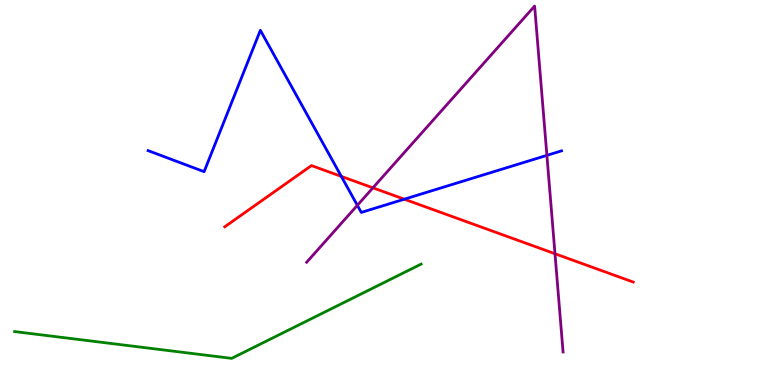[{'lines': ['blue', 'red'], 'intersections': [{'x': 4.4, 'y': 5.42}, {'x': 5.22, 'y': 4.83}]}, {'lines': ['green', 'red'], 'intersections': []}, {'lines': ['purple', 'red'], 'intersections': [{'x': 4.81, 'y': 5.12}, {'x': 7.16, 'y': 3.41}]}, {'lines': ['blue', 'green'], 'intersections': []}, {'lines': ['blue', 'purple'], 'intersections': [{'x': 4.61, 'y': 4.67}, {'x': 7.06, 'y': 5.96}]}, {'lines': ['green', 'purple'], 'intersections': []}]